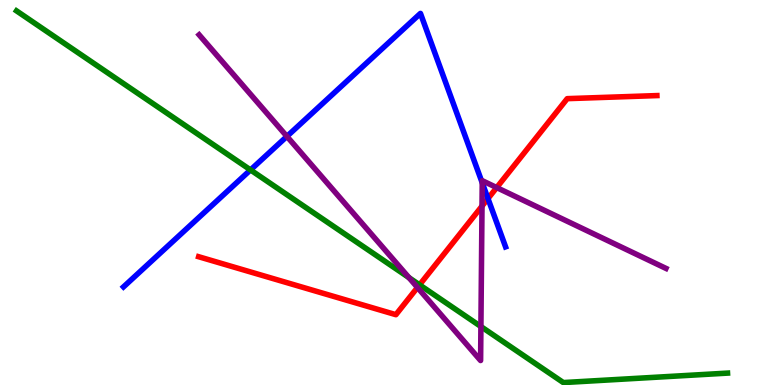[{'lines': ['blue', 'red'], 'intersections': [{'x': 6.3, 'y': 4.84}]}, {'lines': ['green', 'red'], 'intersections': [{'x': 5.41, 'y': 2.6}]}, {'lines': ['purple', 'red'], 'intersections': [{'x': 5.39, 'y': 2.53}, {'x': 6.22, 'y': 4.65}, {'x': 6.41, 'y': 5.13}]}, {'lines': ['blue', 'green'], 'intersections': [{'x': 3.23, 'y': 5.59}]}, {'lines': ['blue', 'purple'], 'intersections': [{'x': 3.7, 'y': 6.46}, {'x': 6.22, 'y': 5.25}]}, {'lines': ['green', 'purple'], 'intersections': [{'x': 5.28, 'y': 2.79}, {'x': 6.21, 'y': 1.52}]}]